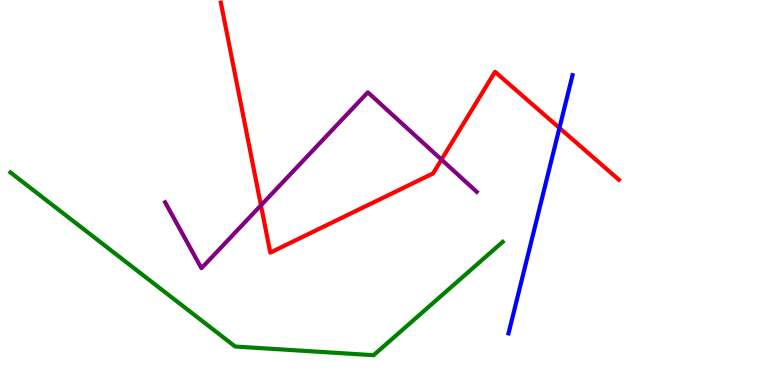[{'lines': ['blue', 'red'], 'intersections': [{'x': 7.22, 'y': 6.68}]}, {'lines': ['green', 'red'], 'intersections': []}, {'lines': ['purple', 'red'], 'intersections': [{'x': 3.37, 'y': 4.67}, {'x': 5.7, 'y': 5.85}]}, {'lines': ['blue', 'green'], 'intersections': []}, {'lines': ['blue', 'purple'], 'intersections': []}, {'lines': ['green', 'purple'], 'intersections': []}]